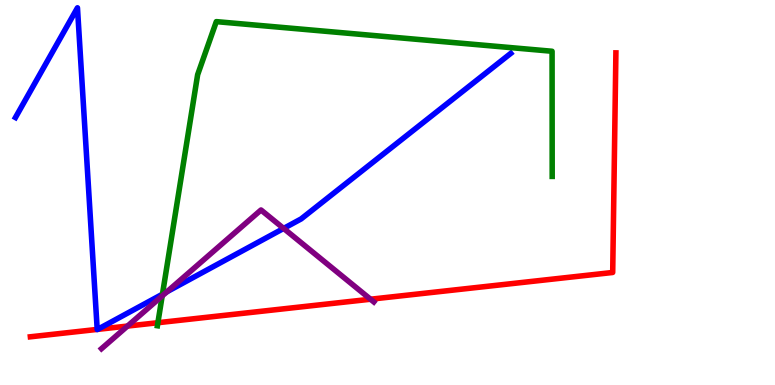[{'lines': ['blue', 'red'], 'intersections': [{'x': 1.25, 'y': 1.44}, {'x': 1.26, 'y': 1.44}]}, {'lines': ['green', 'red'], 'intersections': [{'x': 2.04, 'y': 1.62}]}, {'lines': ['purple', 'red'], 'intersections': [{'x': 1.65, 'y': 1.53}, {'x': 4.78, 'y': 2.23}]}, {'lines': ['blue', 'green'], 'intersections': [{'x': 2.1, 'y': 2.36}]}, {'lines': ['blue', 'purple'], 'intersections': [{'x': 2.15, 'y': 2.42}, {'x': 3.66, 'y': 4.07}]}, {'lines': ['green', 'purple'], 'intersections': [{'x': 2.09, 'y': 2.31}]}]